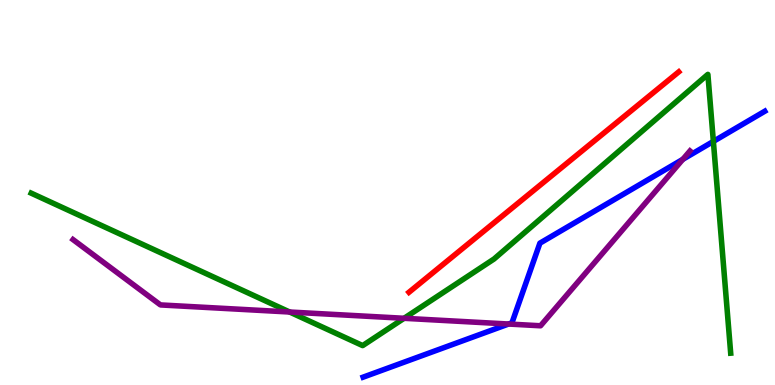[{'lines': ['blue', 'red'], 'intersections': []}, {'lines': ['green', 'red'], 'intersections': []}, {'lines': ['purple', 'red'], 'intersections': []}, {'lines': ['blue', 'green'], 'intersections': [{'x': 9.2, 'y': 6.33}]}, {'lines': ['blue', 'purple'], 'intersections': [{'x': 6.56, 'y': 1.58}, {'x': 8.81, 'y': 5.86}]}, {'lines': ['green', 'purple'], 'intersections': [{'x': 3.74, 'y': 1.9}, {'x': 5.21, 'y': 1.73}]}]